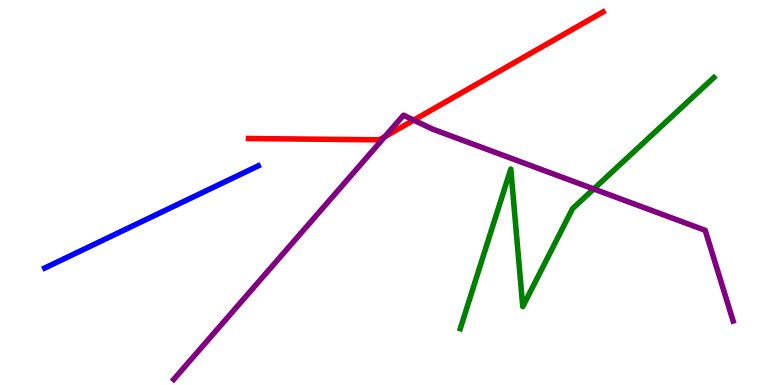[{'lines': ['blue', 'red'], 'intersections': []}, {'lines': ['green', 'red'], 'intersections': []}, {'lines': ['purple', 'red'], 'intersections': [{'x': 4.97, 'y': 6.45}, {'x': 5.34, 'y': 6.88}]}, {'lines': ['blue', 'green'], 'intersections': []}, {'lines': ['blue', 'purple'], 'intersections': []}, {'lines': ['green', 'purple'], 'intersections': [{'x': 7.66, 'y': 5.09}]}]